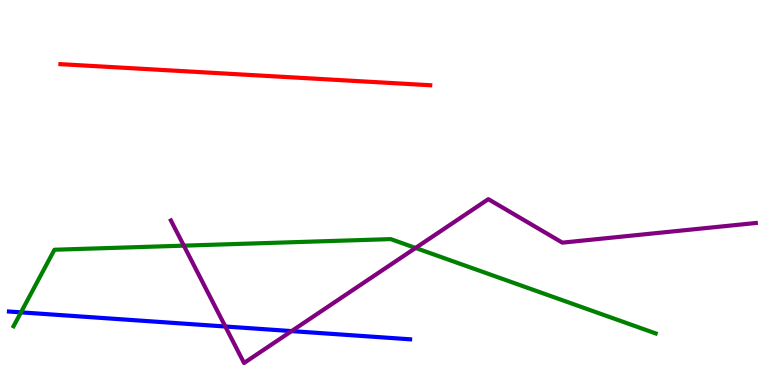[{'lines': ['blue', 'red'], 'intersections': []}, {'lines': ['green', 'red'], 'intersections': []}, {'lines': ['purple', 'red'], 'intersections': []}, {'lines': ['blue', 'green'], 'intersections': [{'x': 0.271, 'y': 1.89}]}, {'lines': ['blue', 'purple'], 'intersections': [{'x': 2.91, 'y': 1.52}, {'x': 3.76, 'y': 1.4}]}, {'lines': ['green', 'purple'], 'intersections': [{'x': 2.37, 'y': 3.62}, {'x': 5.36, 'y': 3.56}]}]